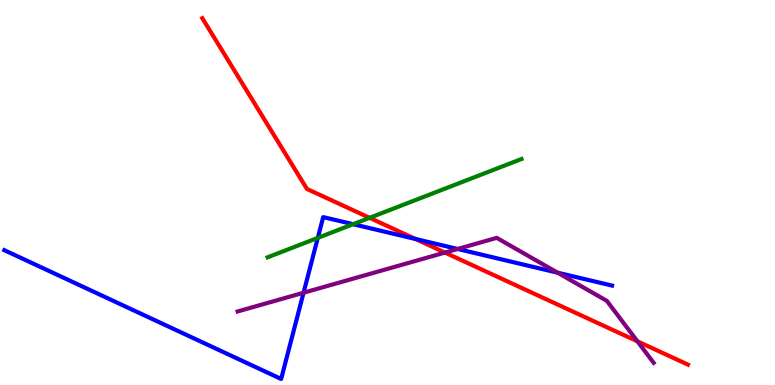[{'lines': ['blue', 'red'], 'intersections': [{'x': 5.36, 'y': 3.79}]}, {'lines': ['green', 'red'], 'intersections': [{'x': 4.77, 'y': 4.34}]}, {'lines': ['purple', 'red'], 'intersections': [{'x': 5.74, 'y': 3.44}, {'x': 8.22, 'y': 1.13}]}, {'lines': ['blue', 'green'], 'intersections': [{'x': 4.1, 'y': 3.82}, {'x': 4.56, 'y': 4.18}]}, {'lines': ['blue', 'purple'], 'intersections': [{'x': 3.92, 'y': 2.4}, {'x': 5.9, 'y': 3.53}, {'x': 7.19, 'y': 2.92}]}, {'lines': ['green', 'purple'], 'intersections': []}]